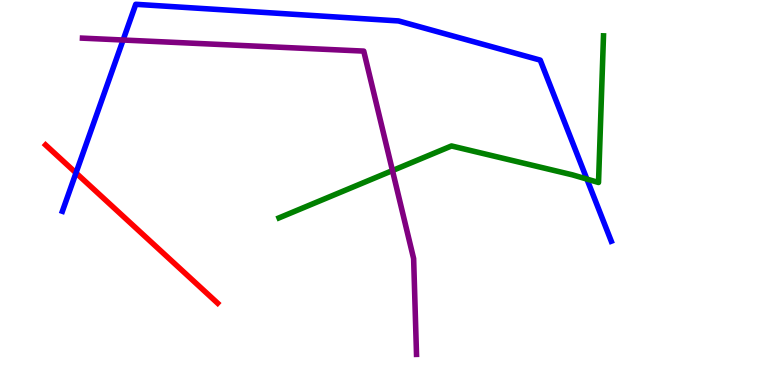[{'lines': ['blue', 'red'], 'intersections': [{'x': 0.981, 'y': 5.51}]}, {'lines': ['green', 'red'], 'intersections': []}, {'lines': ['purple', 'red'], 'intersections': []}, {'lines': ['blue', 'green'], 'intersections': [{'x': 7.57, 'y': 5.35}]}, {'lines': ['blue', 'purple'], 'intersections': [{'x': 1.59, 'y': 8.96}]}, {'lines': ['green', 'purple'], 'intersections': [{'x': 5.06, 'y': 5.57}]}]